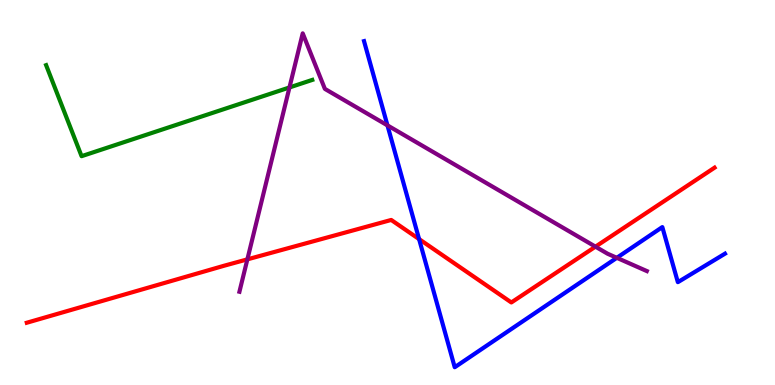[{'lines': ['blue', 'red'], 'intersections': [{'x': 5.41, 'y': 3.79}]}, {'lines': ['green', 'red'], 'intersections': []}, {'lines': ['purple', 'red'], 'intersections': [{'x': 3.19, 'y': 3.26}, {'x': 7.68, 'y': 3.59}]}, {'lines': ['blue', 'green'], 'intersections': []}, {'lines': ['blue', 'purple'], 'intersections': [{'x': 5.0, 'y': 6.74}, {'x': 7.96, 'y': 3.3}]}, {'lines': ['green', 'purple'], 'intersections': [{'x': 3.74, 'y': 7.73}]}]